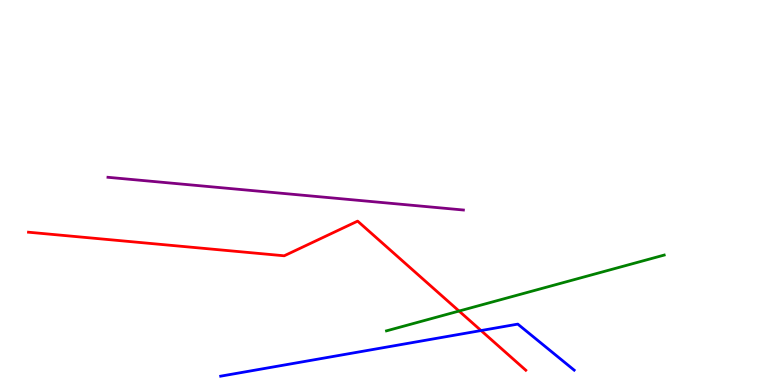[{'lines': ['blue', 'red'], 'intersections': [{'x': 6.21, 'y': 1.41}]}, {'lines': ['green', 'red'], 'intersections': [{'x': 5.92, 'y': 1.92}]}, {'lines': ['purple', 'red'], 'intersections': []}, {'lines': ['blue', 'green'], 'intersections': []}, {'lines': ['blue', 'purple'], 'intersections': []}, {'lines': ['green', 'purple'], 'intersections': []}]